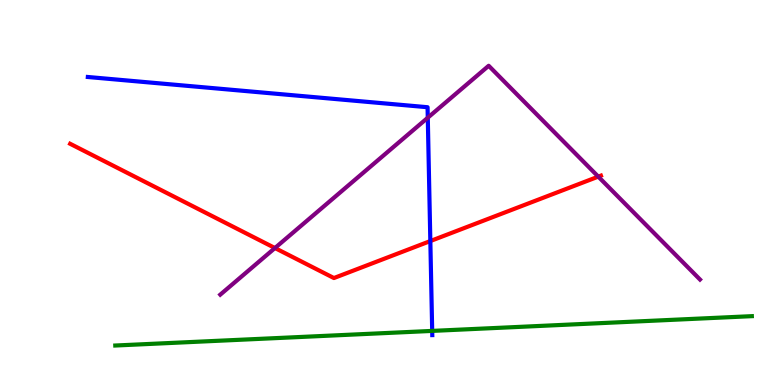[{'lines': ['blue', 'red'], 'intersections': [{'x': 5.55, 'y': 3.74}]}, {'lines': ['green', 'red'], 'intersections': []}, {'lines': ['purple', 'red'], 'intersections': [{'x': 3.55, 'y': 3.56}, {'x': 7.72, 'y': 5.41}]}, {'lines': ['blue', 'green'], 'intersections': [{'x': 5.58, 'y': 1.41}]}, {'lines': ['blue', 'purple'], 'intersections': [{'x': 5.52, 'y': 6.94}]}, {'lines': ['green', 'purple'], 'intersections': []}]